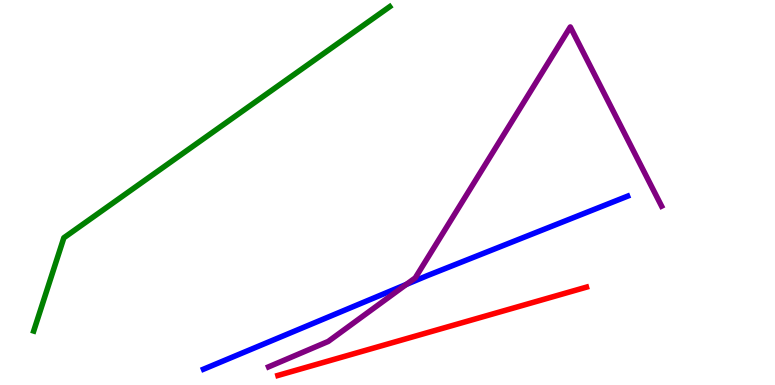[{'lines': ['blue', 'red'], 'intersections': []}, {'lines': ['green', 'red'], 'intersections': []}, {'lines': ['purple', 'red'], 'intersections': []}, {'lines': ['blue', 'green'], 'intersections': []}, {'lines': ['blue', 'purple'], 'intersections': [{'x': 5.24, 'y': 2.61}]}, {'lines': ['green', 'purple'], 'intersections': []}]